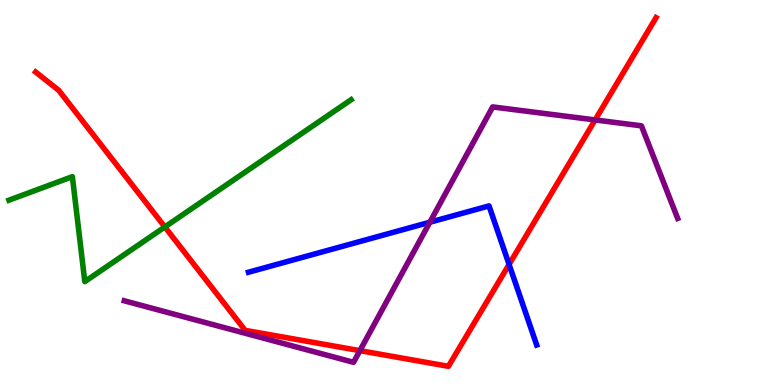[{'lines': ['blue', 'red'], 'intersections': [{'x': 6.57, 'y': 3.13}]}, {'lines': ['green', 'red'], 'intersections': [{'x': 2.13, 'y': 4.11}]}, {'lines': ['purple', 'red'], 'intersections': [{'x': 4.64, 'y': 0.892}, {'x': 7.68, 'y': 6.88}]}, {'lines': ['blue', 'green'], 'intersections': []}, {'lines': ['blue', 'purple'], 'intersections': [{'x': 5.55, 'y': 4.23}]}, {'lines': ['green', 'purple'], 'intersections': []}]